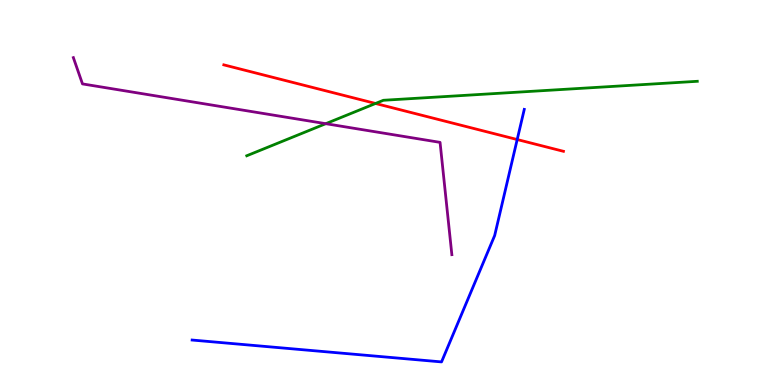[{'lines': ['blue', 'red'], 'intersections': [{'x': 6.67, 'y': 6.38}]}, {'lines': ['green', 'red'], 'intersections': [{'x': 4.85, 'y': 7.31}]}, {'lines': ['purple', 'red'], 'intersections': []}, {'lines': ['blue', 'green'], 'intersections': []}, {'lines': ['blue', 'purple'], 'intersections': []}, {'lines': ['green', 'purple'], 'intersections': [{'x': 4.2, 'y': 6.79}]}]